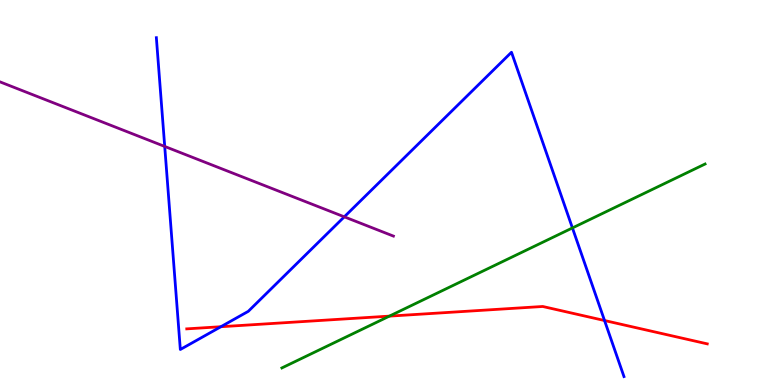[{'lines': ['blue', 'red'], 'intersections': [{'x': 2.85, 'y': 1.51}, {'x': 7.8, 'y': 1.67}]}, {'lines': ['green', 'red'], 'intersections': [{'x': 5.02, 'y': 1.79}]}, {'lines': ['purple', 'red'], 'intersections': []}, {'lines': ['blue', 'green'], 'intersections': [{'x': 7.39, 'y': 4.08}]}, {'lines': ['blue', 'purple'], 'intersections': [{'x': 2.13, 'y': 6.2}, {'x': 4.44, 'y': 4.37}]}, {'lines': ['green', 'purple'], 'intersections': []}]